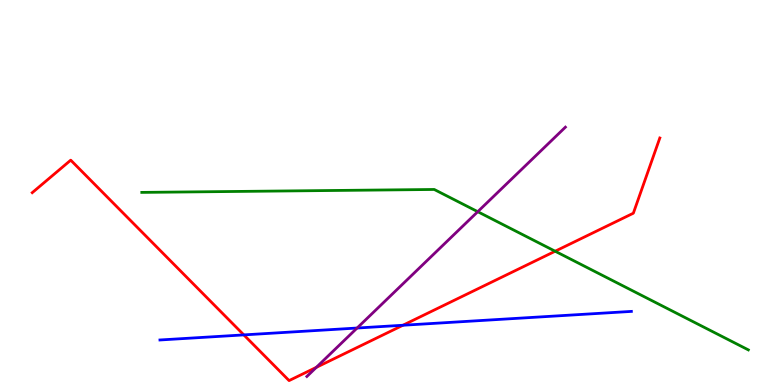[{'lines': ['blue', 'red'], 'intersections': [{'x': 3.15, 'y': 1.3}, {'x': 5.2, 'y': 1.55}]}, {'lines': ['green', 'red'], 'intersections': [{'x': 7.16, 'y': 3.47}]}, {'lines': ['purple', 'red'], 'intersections': [{'x': 4.08, 'y': 0.459}]}, {'lines': ['blue', 'green'], 'intersections': []}, {'lines': ['blue', 'purple'], 'intersections': [{'x': 4.61, 'y': 1.48}]}, {'lines': ['green', 'purple'], 'intersections': [{'x': 6.16, 'y': 4.5}]}]